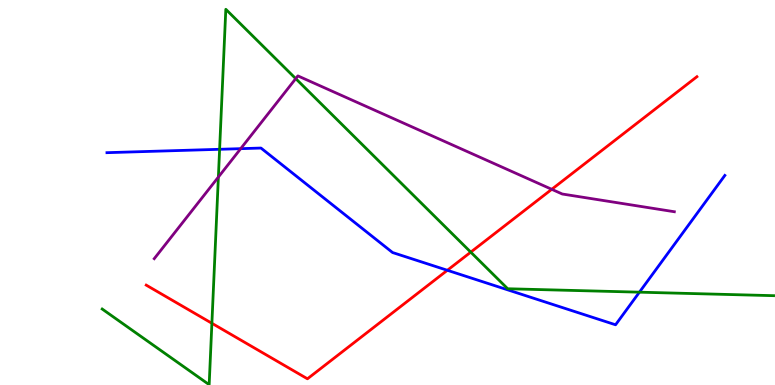[{'lines': ['blue', 'red'], 'intersections': [{'x': 5.77, 'y': 2.98}]}, {'lines': ['green', 'red'], 'intersections': [{'x': 2.73, 'y': 1.6}, {'x': 6.07, 'y': 3.45}]}, {'lines': ['purple', 'red'], 'intersections': [{'x': 7.12, 'y': 5.08}]}, {'lines': ['blue', 'green'], 'intersections': [{'x': 2.83, 'y': 6.12}, {'x': 8.25, 'y': 2.41}]}, {'lines': ['blue', 'purple'], 'intersections': [{'x': 3.11, 'y': 6.14}]}, {'lines': ['green', 'purple'], 'intersections': [{'x': 2.82, 'y': 5.4}, {'x': 3.82, 'y': 7.96}]}]